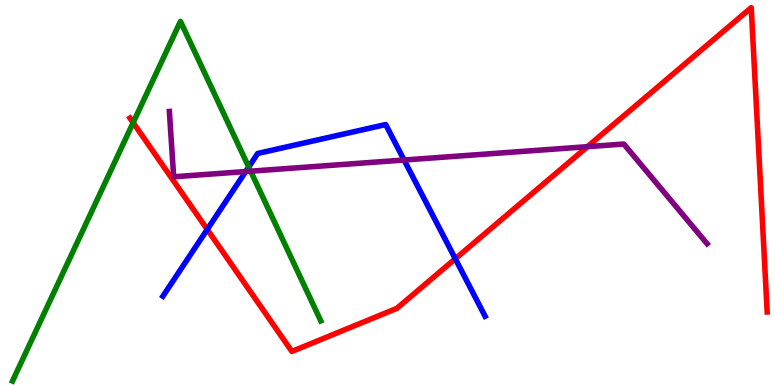[{'lines': ['blue', 'red'], 'intersections': [{'x': 2.67, 'y': 4.04}, {'x': 5.87, 'y': 3.28}]}, {'lines': ['green', 'red'], 'intersections': [{'x': 1.72, 'y': 6.81}]}, {'lines': ['purple', 'red'], 'intersections': [{'x': 7.58, 'y': 6.19}]}, {'lines': ['blue', 'green'], 'intersections': [{'x': 3.21, 'y': 5.66}]}, {'lines': ['blue', 'purple'], 'intersections': [{'x': 3.17, 'y': 5.54}, {'x': 5.21, 'y': 5.84}]}, {'lines': ['green', 'purple'], 'intersections': [{'x': 3.23, 'y': 5.55}]}]